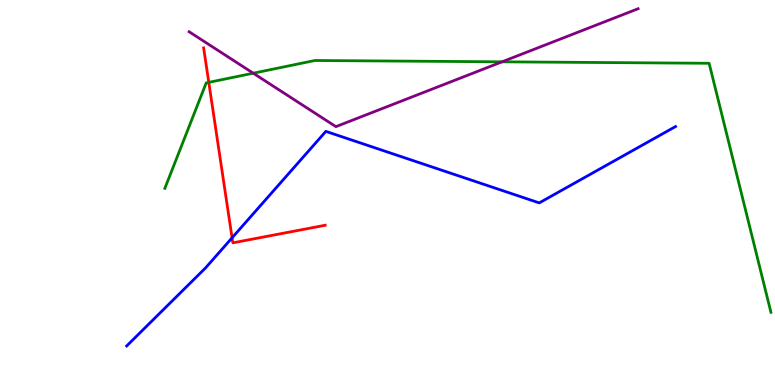[{'lines': ['blue', 'red'], 'intersections': [{'x': 2.99, 'y': 3.82}]}, {'lines': ['green', 'red'], 'intersections': [{'x': 2.69, 'y': 7.86}]}, {'lines': ['purple', 'red'], 'intersections': []}, {'lines': ['blue', 'green'], 'intersections': []}, {'lines': ['blue', 'purple'], 'intersections': []}, {'lines': ['green', 'purple'], 'intersections': [{'x': 3.27, 'y': 8.1}, {'x': 6.48, 'y': 8.39}]}]